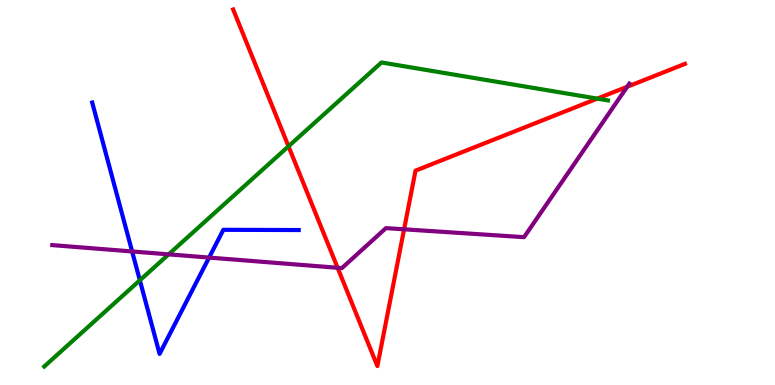[{'lines': ['blue', 'red'], 'intersections': []}, {'lines': ['green', 'red'], 'intersections': [{'x': 3.72, 'y': 6.2}, {'x': 7.71, 'y': 7.44}]}, {'lines': ['purple', 'red'], 'intersections': [{'x': 4.36, 'y': 3.04}, {'x': 5.21, 'y': 4.04}, {'x': 8.09, 'y': 7.75}]}, {'lines': ['blue', 'green'], 'intersections': [{'x': 1.8, 'y': 2.72}]}, {'lines': ['blue', 'purple'], 'intersections': [{'x': 1.7, 'y': 3.47}, {'x': 2.7, 'y': 3.31}]}, {'lines': ['green', 'purple'], 'intersections': [{'x': 2.18, 'y': 3.39}]}]